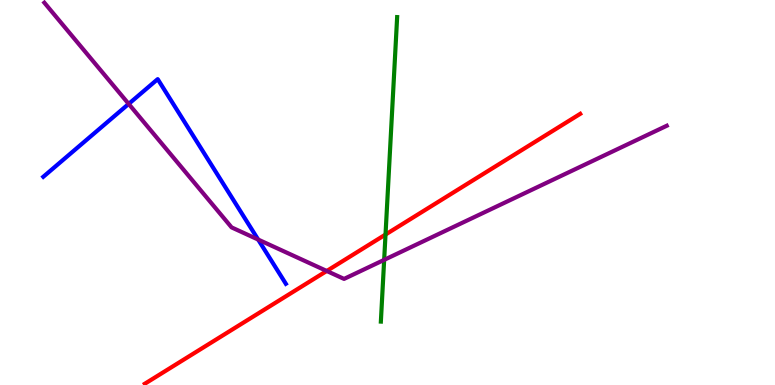[{'lines': ['blue', 'red'], 'intersections': []}, {'lines': ['green', 'red'], 'intersections': [{'x': 4.97, 'y': 3.91}]}, {'lines': ['purple', 'red'], 'intersections': [{'x': 4.22, 'y': 2.96}]}, {'lines': ['blue', 'green'], 'intersections': []}, {'lines': ['blue', 'purple'], 'intersections': [{'x': 1.66, 'y': 7.3}, {'x': 3.33, 'y': 3.78}]}, {'lines': ['green', 'purple'], 'intersections': [{'x': 4.96, 'y': 3.25}]}]